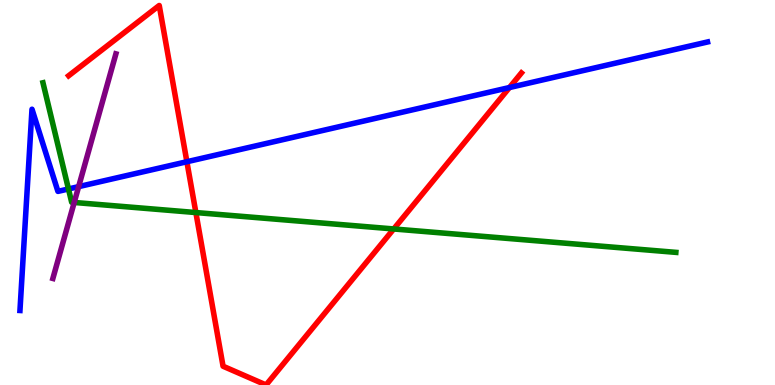[{'lines': ['blue', 'red'], 'intersections': [{'x': 2.41, 'y': 5.8}, {'x': 6.57, 'y': 7.73}]}, {'lines': ['green', 'red'], 'intersections': [{'x': 2.53, 'y': 4.48}, {'x': 5.08, 'y': 4.05}]}, {'lines': ['purple', 'red'], 'intersections': []}, {'lines': ['blue', 'green'], 'intersections': [{'x': 0.883, 'y': 5.09}]}, {'lines': ['blue', 'purple'], 'intersections': [{'x': 1.01, 'y': 5.15}]}, {'lines': ['green', 'purple'], 'intersections': [{'x': 0.957, 'y': 4.74}]}]